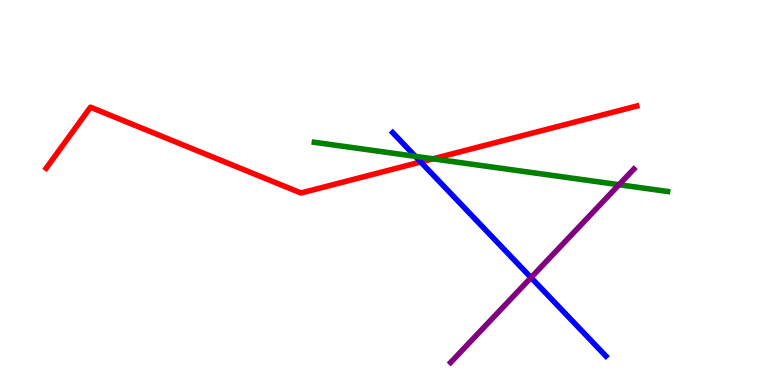[{'lines': ['blue', 'red'], 'intersections': [{'x': 5.43, 'y': 5.79}]}, {'lines': ['green', 'red'], 'intersections': [{'x': 5.59, 'y': 5.88}]}, {'lines': ['purple', 'red'], 'intersections': []}, {'lines': ['blue', 'green'], 'intersections': [{'x': 5.36, 'y': 5.94}]}, {'lines': ['blue', 'purple'], 'intersections': [{'x': 6.85, 'y': 2.79}]}, {'lines': ['green', 'purple'], 'intersections': [{'x': 7.99, 'y': 5.2}]}]